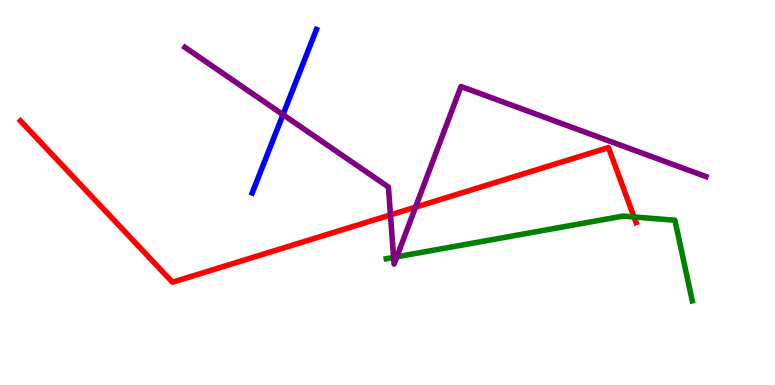[{'lines': ['blue', 'red'], 'intersections': []}, {'lines': ['green', 'red'], 'intersections': [{'x': 8.18, 'y': 4.36}]}, {'lines': ['purple', 'red'], 'intersections': [{'x': 5.04, 'y': 4.42}, {'x': 5.36, 'y': 4.62}]}, {'lines': ['blue', 'green'], 'intersections': []}, {'lines': ['blue', 'purple'], 'intersections': [{'x': 3.65, 'y': 7.02}]}, {'lines': ['green', 'purple'], 'intersections': [{'x': 5.08, 'y': 3.31}, {'x': 5.12, 'y': 3.33}]}]